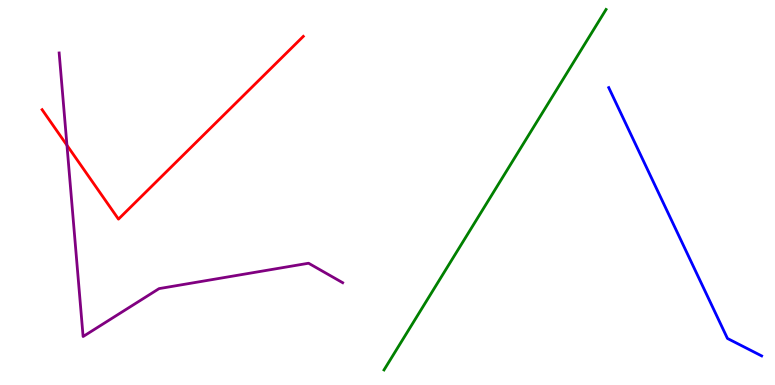[{'lines': ['blue', 'red'], 'intersections': []}, {'lines': ['green', 'red'], 'intersections': []}, {'lines': ['purple', 'red'], 'intersections': [{'x': 0.864, 'y': 6.23}]}, {'lines': ['blue', 'green'], 'intersections': []}, {'lines': ['blue', 'purple'], 'intersections': []}, {'lines': ['green', 'purple'], 'intersections': []}]